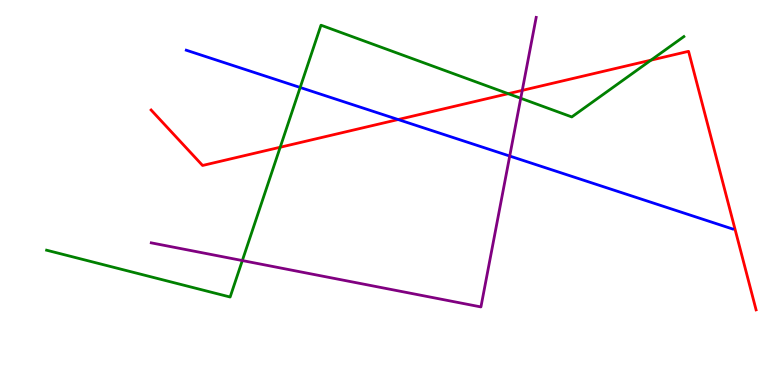[{'lines': ['blue', 'red'], 'intersections': [{'x': 5.14, 'y': 6.9}]}, {'lines': ['green', 'red'], 'intersections': [{'x': 3.62, 'y': 6.18}, {'x': 6.56, 'y': 7.57}, {'x': 8.4, 'y': 8.44}]}, {'lines': ['purple', 'red'], 'intersections': [{'x': 6.74, 'y': 7.65}]}, {'lines': ['blue', 'green'], 'intersections': [{'x': 3.87, 'y': 7.73}]}, {'lines': ['blue', 'purple'], 'intersections': [{'x': 6.58, 'y': 5.95}]}, {'lines': ['green', 'purple'], 'intersections': [{'x': 3.13, 'y': 3.23}, {'x': 6.72, 'y': 7.45}]}]